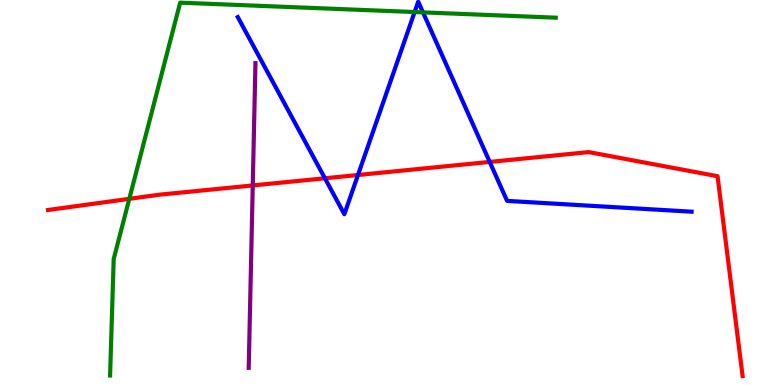[{'lines': ['blue', 'red'], 'intersections': [{'x': 4.19, 'y': 5.37}, {'x': 4.62, 'y': 5.45}, {'x': 6.32, 'y': 5.79}]}, {'lines': ['green', 'red'], 'intersections': [{'x': 1.67, 'y': 4.84}]}, {'lines': ['purple', 'red'], 'intersections': [{'x': 3.26, 'y': 5.18}]}, {'lines': ['blue', 'green'], 'intersections': [{'x': 5.35, 'y': 9.69}, {'x': 5.46, 'y': 9.68}]}, {'lines': ['blue', 'purple'], 'intersections': []}, {'lines': ['green', 'purple'], 'intersections': []}]